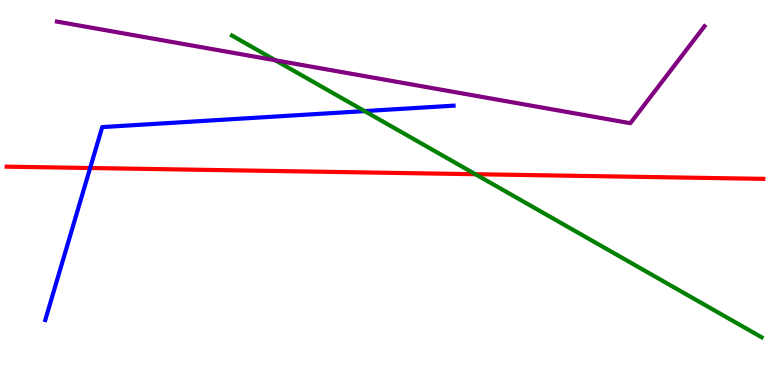[{'lines': ['blue', 'red'], 'intersections': [{'x': 1.16, 'y': 5.64}]}, {'lines': ['green', 'red'], 'intersections': [{'x': 6.13, 'y': 5.47}]}, {'lines': ['purple', 'red'], 'intersections': []}, {'lines': ['blue', 'green'], 'intersections': [{'x': 4.7, 'y': 7.11}]}, {'lines': ['blue', 'purple'], 'intersections': []}, {'lines': ['green', 'purple'], 'intersections': [{'x': 3.55, 'y': 8.43}]}]